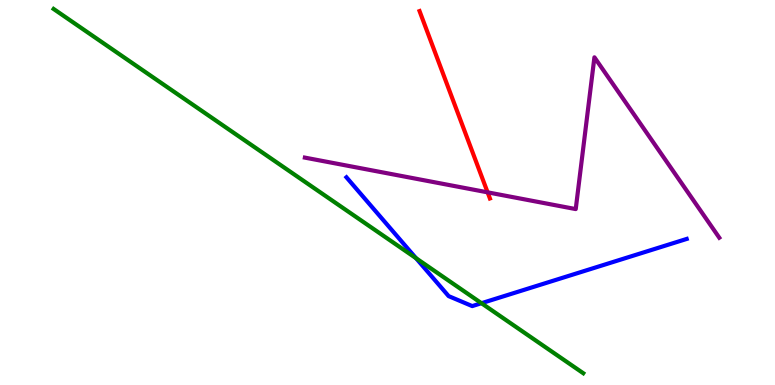[{'lines': ['blue', 'red'], 'intersections': []}, {'lines': ['green', 'red'], 'intersections': []}, {'lines': ['purple', 'red'], 'intersections': [{'x': 6.29, 'y': 5.0}]}, {'lines': ['blue', 'green'], 'intersections': [{'x': 5.37, 'y': 3.29}, {'x': 6.21, 'y': 2.12}]}, {'lines': ['blue', 'purple'], 'intersections': []}, {'lines': ['green', 'purple'], 'intersections': []}]